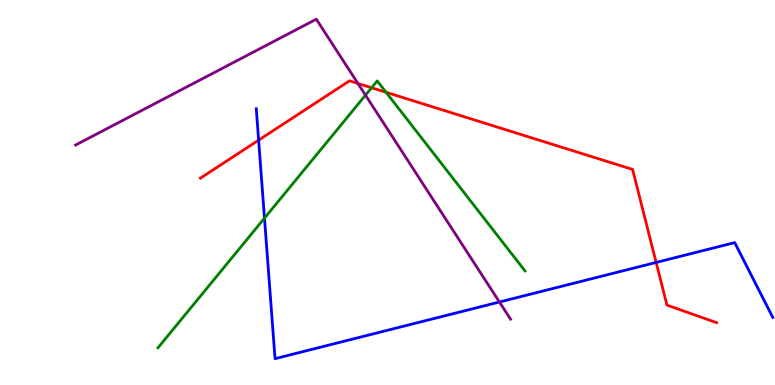[{'lines': ['blue', 'red'], 'intersections': [{'x': 3.34, 'y': 6.36}, {'x': 8.47, 'y': 3.18}]}, {'lines': ['green', 'red'], 'intersections': [{'x': 4.79, 'y': 7.72}, {'x': 4.98, 'y': 7.6}]}, {'lines': ['purple', 'red'], 'intersections': [{'x': 4.62, 'y': 7.83}]}, {'lines': ['blue', 'green'], 'intersections': [{'x': 3.41, 'y': 4.33}]}, {'lines': ['blue', 'purple'], 'intersections': [{'x': 6.44, 'y': 2.16}]}, {'lines': ['green', 'purple'], 'intersections': [{'x': 4.72, 'y': 7.53}]}]